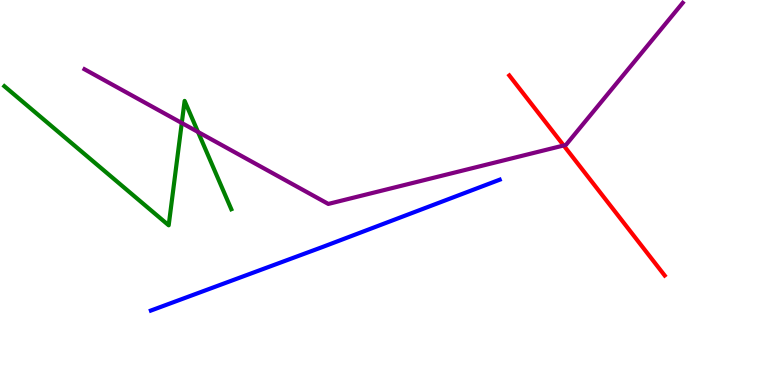[{'lines': ['blue', 'red'], 'intersections': []}, {'lines': ['green', 'red'], 'intersections': []}, {'lines': ['purple', 'red'], 'intersections': [{'x': 7.27, 'y': 6.22}]}, {'lines': ['blue', 'green'], 'intersections': []}, {'lines': ['blue', 'purple'], 'intersections': []}, {'lines': ['green', 'purple'], 'intersections': [{'x': 2.35, 'y': 6.81}, {'x': 2.55, 'y': 6.57}]}]